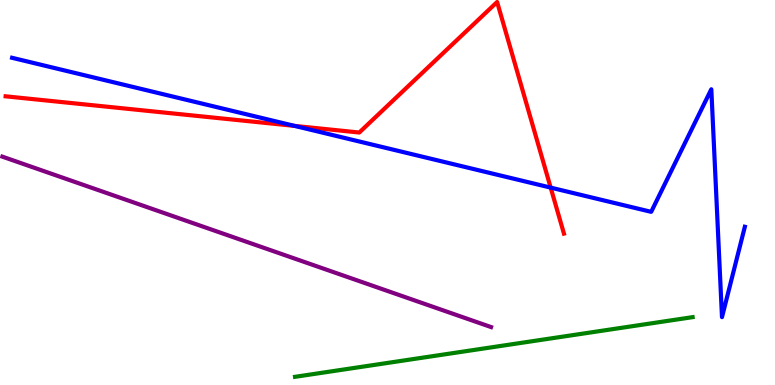[{'lines': ['blue', 'red'], 'intersections': [{'x': 3.8, 'y': 6.73}, {'x': 7.11, 'y': 5.13}]}, {'lines': ['green', 'red'], 'intersections': []}, {'lines': ['purple', 'red'], 'intersections': []}, {'lines': ['blue', 'green'], 'intersections': []}, {'lines': ['blue', 'purple'], 'intersections': []}, {'lines': ['green', 'purple'], 'intersections': []}]